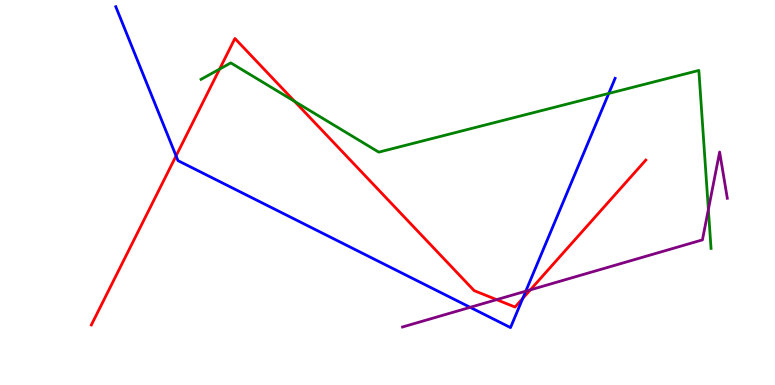[{'lines': ['blue', 'red'], 'intersections': [{'x': 2.27, 'y': 5.95}, {'x': 6.75, 'y': 2.25}]}, {'lines': ['green', 'red'], 'intersections': [{'x': 2.83, 'y': 8.21}, {'x': 3.8, 'y': 7.37}]}, {'lines': ['purple', 'red'], 'intersections': [{'x': 6.41, 'y': 2.22}, {'x': 6.84, 'y': 2.47}]}, {'lines': ['blue', 'green'], 'intersections': [{'x': 7.86, 'y': 7.57}]}, {'lines': ['blue', 'purple'], 'intersections': [{'x': 6.07, 'y': 2.02}, {'x': 6.78, 'y': 2.44}]}, {'lines': ['green', 'purple'], 'intersections': [{'x': 9.14, 'y': 4.56}]}]